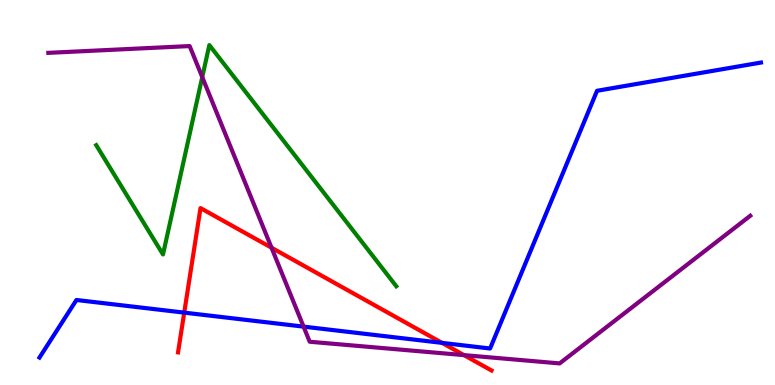[{'lines': ['blue', 'red'], 'intersections': [{'x': 2.38, 'y': 1.88}, {'x': 5.7, 'y': 1.09}]}, {'lines': ['green', 'red'], 'intersections': []}, {'lines': ['purple', 'red'], 'intersections': [{'x': 3.5, 'y': 3.57}, {'x': 5.99, 'y': 0.776}]}, {'lines': ['blue', 'green'], 'intersections': []}, {'lines': ['blue', 'purple'], 'intersections': [{'x': 3.92, 'y': 1.52}]}, {'lines': ['green', 'purple'], 'intersections': [{'x': 2.61, 'y': 8.0}]}]